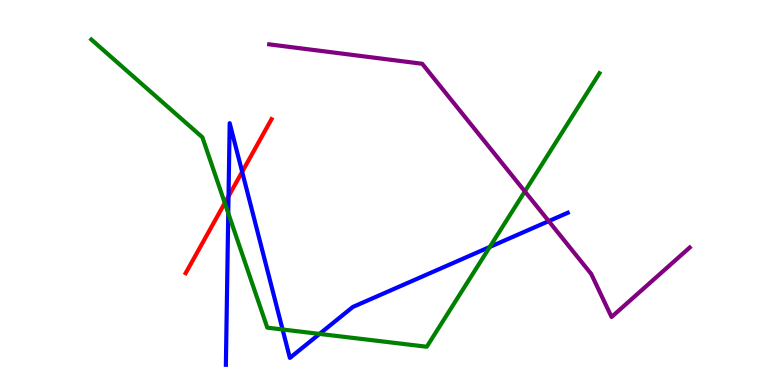[{'lines': ['blue', 'red'], 'intersections': [{'x': 2.95, 'y': 4.9}, {'x': 3.12, 'y': 5.54}]}, {'lines': ['green', 'red'], 'intersections': [{'x': 2.9, 'y': 4.73}]}, {'lines': ['purple', 'red'], 'intersections': []}, {'lines': ['blue', 'green'], 'intersections': [{'x': 2.95, 'y': 4.46}, {'x': 3.65, 'y': 1.44}, {'x': 4.12, 'y': 1.33}, {'x': 6.32, 'y': 3.59}]}, {'lines': ['blue', 'purple'], 'intersections': [{'x': 7.08, 'y': 4.26}]}, {'lines': ['green', 'purple'], 'intersections': [{'x': 6.77, 'y': 5.03}]}]